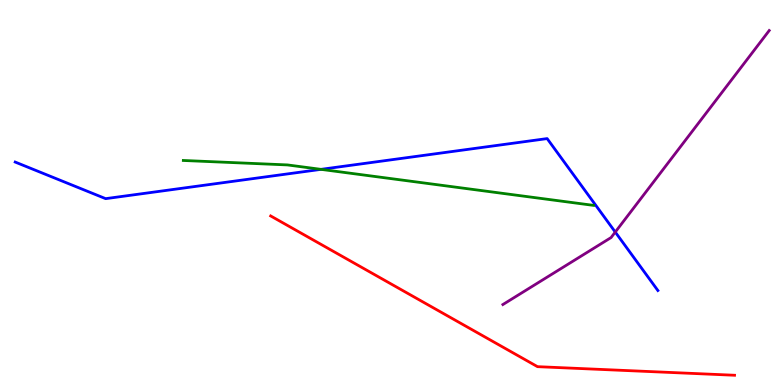[{'lines': ['blue', 'red'], 'intersections': []}, {'lines': ['green', 'red'], 'intersections': []}, {'lines': ['purple', 'red'], 'intersections': []}, {'lines': ['blue', 'green'], 'intersections': [{'x': 4.14, 'y': 5.6}]}, {'lines': ['blue', 'purple'], 'intersections': [{'x': 7.94, 'y': 3.97}]}, {'lines': ['green', 'purple'], 'intersections': []}]